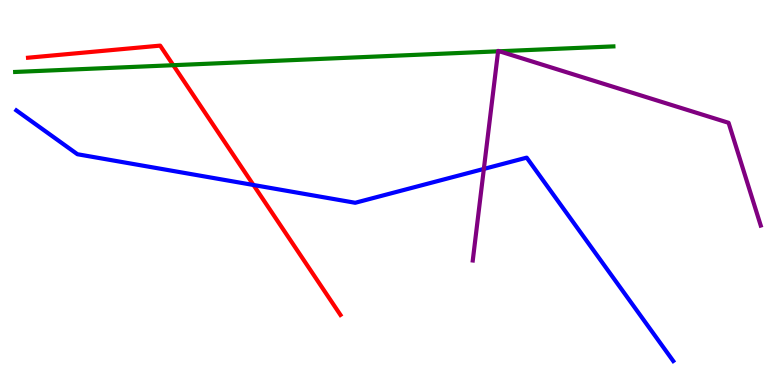[{'lines': ['blue', 'red'], 'intersections': [{'x': 3.27, 'y': 5.2}]}, {'lines': ['green', 'red'], 'intersections': [{'x': 2.24, 'y': 8.31}]}, {'lines': ['purple', 'red'], 'intersections': []}, {'lines': ['blue', 'green'], 'intersections': []}, {'lines': ['blue', 'purple'], 'intersections': [{'x': 6.24, 'y': 5.61}]}, {'lines': ['green', 'purple'], 'intersections': [{'x': 6.43, 'y': 8.67}, {'x': 6.44, 'y': 8.67}]}]